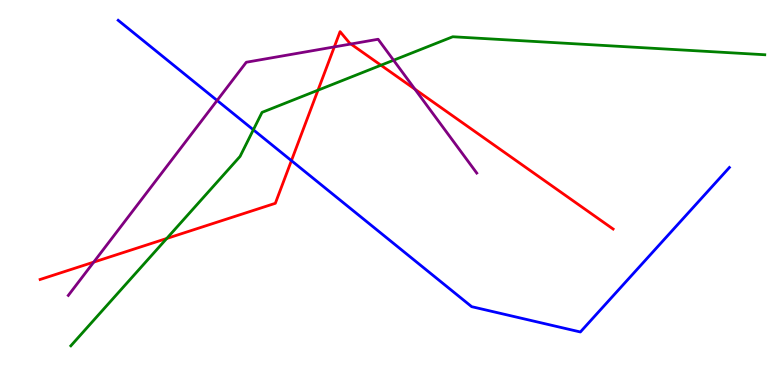[{'lines': ['blue', 'red'], 'intersections': [{'x': 3.76, 'y': 5.83}]}, {'lines': ['green', 'red'], 'intersections': [{'x': 2.15, 'y': 3.81}, {'x': 4.1, 'y': 7.66}, {'x': 4.92, 'y': 8.31}]}, {'lines': ['purple', 'red'], 'intersections': [{'x': 1.21, 'y': 3.19}, {'x': 4.31, 'y': 8.78}, {'x': 4.53, 'y': 8.86}, {'x': 5.35, 'y': 7.68}]}, {'lines': ['blue', 'green'], 'intersections': [{'x': 3.27, 'y': 6.63}]}, {'lines': ['blue', 'purple'], 'intersections': [{'x': 2.8, 'y': 7.39}]}, {'lines': ['green', 'purple'], 'intersections': [{'x': 5.08, 'y': 8.44}]}]